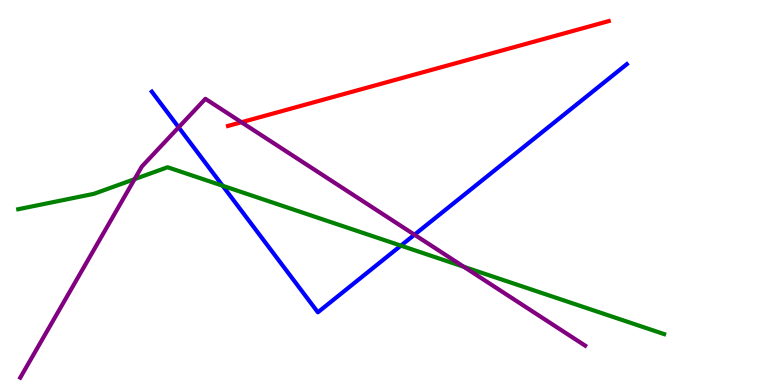[{'lines': ['blue', 'red'], 'intersections': []}, {'lines': ['green', 'red'], 'intersections': []}, {'lines': ['purple', 'red'], 'intersections': [{'x': 3.12, 'y': 6.82}]}, {'lines': ['blue', 'green'], 'intersections': [{'x': 2.87, 'y': 5.18}, {'x': 5.17, 'y': 3.62}]}, {'lines': ['blue', 'purple'], 'intersections': [{'x': 2.31, 'y': 6.69}, {'x': 5.35, 'y': 3.9}]}, {'lines': ['green', 'purple'], 'intersections': [{'x': 1.74, 'y': 5.35}, {'x': 5.99, 'y': 3.07}]}]